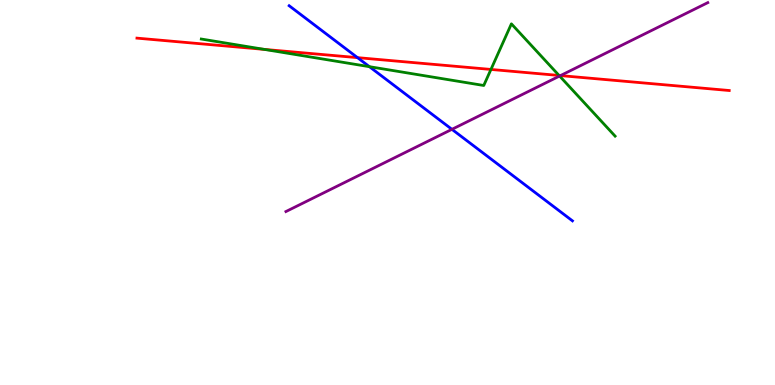[{'lines': ['blue', 'red'], 'intersections': [{'x': 4.61, 'y': 8.5}]}, {'lines': ['green', 'red'], 'intersections': [{'x': 3.41, 'y': 8.72}, {'x': 6.33, 'y': 8.2}, {'x': 7.21, 'y': 8.04}]}, {'lines': ['purple', 'red'], 'intersections': [{'x': 7.23, 'y': 8.04}]}, {'lines': ['blue', 'green'], 'intersections': [{'x': 4.77, 'y': 8.27}]}, {'lines': ['blue', 'purple'], 'intersections': [{'x': 5.83, 'y': 6.64}]}, {'lines': ['green', 'purple'], 'intersections': [{'x': 7.22, 'y': 8.03}]}]